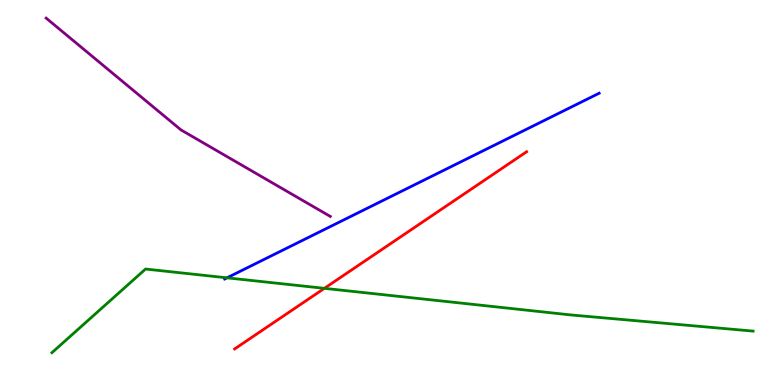[{'lines': ['blue', 'red'], 'intersections': []}, {'lines': ['green', 'red'], 'intersections': [{'x': 4.19, 'y': 2.51}]}, {'lines': ['purple', 'red'], 'intersections': []}, {'lines': ['blue', 'green'], 'intersections': [{'x': 2.93, 'y': 2.78}]}, {'lines': ['blue', 'purple'], 'intersections': []}, {'lines': ['green', 'purple'], 'intersections': []}]